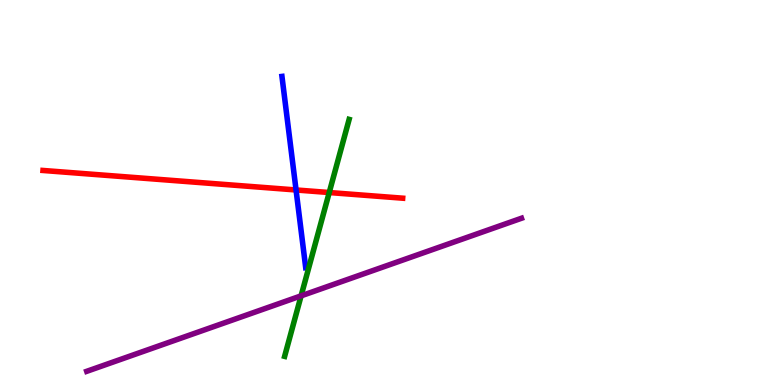[{'lines': ['blue', 'red'], 'intersections': [{'x': 3.82, 'y': 5.07}]}, {'lines': ['green', 'red'], 'intersections': [{'x': 4.25, 'y': 5.0}]}, {'lines': ['purple', 'red'], 'intersections': []}, {'lines': ['blue', 'green'], 'intersections': []}, {'lines': ['blue', 'purple'], 'intersections': []}, {'lines': ['green', 'purple'], 'intersections': [{'x': 3.89, 'y': 2.32}]}]